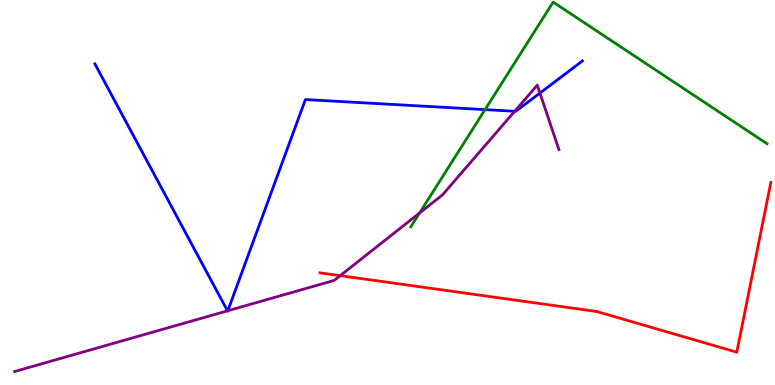[{'lines': ['blue', 'red'], 'intersections': []}, {'lines': ['green', 'red'], 'intersections': []}, {'lines': ['purple', 'red'], 'intersections': [{'x': 4.39, 'y': 2.84}]}, {'lines': ['blue', 'green'], 'intersections': [{'x': 6.26, 'y': 7.15}]}, {'lines': ['blue', 'purple'], 'intersections': [{'x': 2.94, 'y': 1.93}, {'x': 2.94, 'y': 1.93}, {'x': 6.64, 'y': 7.11}, {'x': 6.97, 'y': 7.58}]}, {'lines': ['green', 'purple'], 'intersections': [{'x': 5.41, 'y': 4.47}]}]